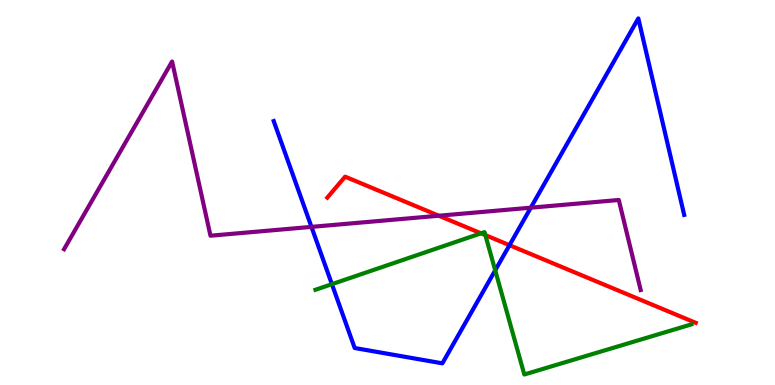[{'lines': ['blue', 'red'], 'intersections': [{'x': 6.57, 'y': 3.63}]}, {'lines': ['green', 'red'], 'intersections': [{'x': 6.21, 'y': 3.94}, {'x': 6.26, 'y': 3.89}]}, {'lines': ['purple', 'red'], 'intersections': [{'x': 5.66, 'y': 4.4}]}, {'lines': ['blue', 'green'], 'intersections': [{'x': 4.28, 'y': 2.62}, {'x': 6.39, 'y': 2.98}]}, {'lines': ['blue', 'purple'], 'intersections': [{'x': 4.02, 'y': 4.11}, {'x': 6.85, 'y': 4.61}]}, {'lines': ['green', 'purple'], 'intersections': []}]